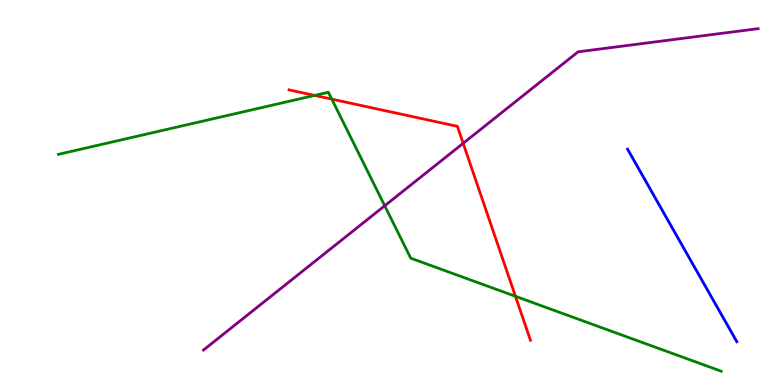[{'lines': ['blue', 'red'], 'intersections': []}, {'lines': ['green', 'red'], 'intersections': [{'x': 4.06, 'y': 7.52}, {'x': 4.28, 'y': 7.43}, {'x': 6.65, 'y': 2.3}]}, {'lines': ['purple', 'red'], 'intersections': [{'x': 5.98, 'y': 6.28}]}, {'lines': ['blue', 'green'], 'intersections': []}, {'lines': ['blue', 'purple'], 'intersections': []}, {'lines': ['green', 'purple'], 'intersections': [{'x': 4.96, 'y': 4.66}]}]